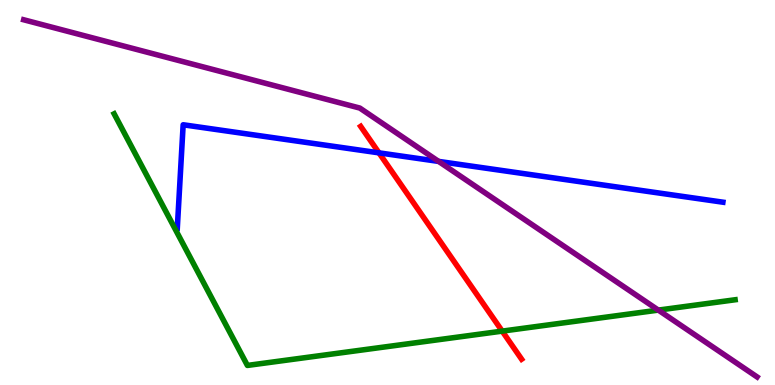[{'lines': ['blue', 'red'], 'intersections': [{'x': 4.89, 'y': 6.03}]}, {'lines': ['green', 'red'], 'intersections': [{'x': 6.48, 'y': 1.4}]}, {'lines': ['purple', 'red'], 'intersections': []}, {'lines': ['blue', 'green'], 'intersections': []}, {'lines': ['blue', 'purple'], 'intersections': [{'x': 5.66, 'y': 5.81}]}, {'lines': ['green', 'purple'], 'intersections': [{'x': 8.49, 'y': 1.95}]}]